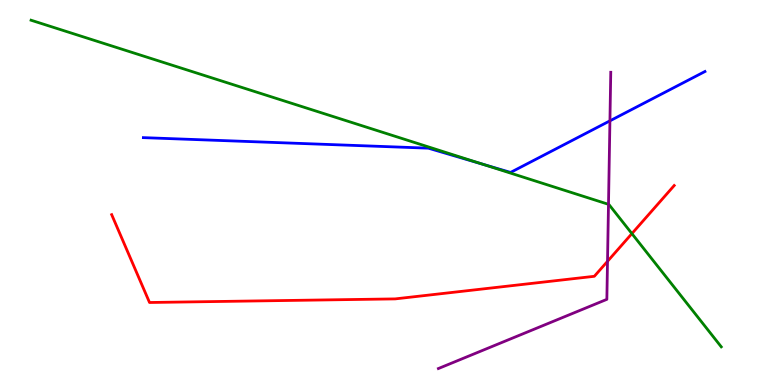[{'lines': ['blue', 'red'], 'intersections': []}, {'lines': ['green', 'red'], 'intersections': [{'x': 8.15, 'y': 3.93}]}, {'lines': ['purple', 'red'], 'intersections': [{'x': 7.84, 'y': 3.21}]}, {'lines': ['blue', 'green'], 'intersections': [{'x': 6.22, 'y': 5.74}]}, {'lines': ['blue', 'purple'], 'intersections': [{'x': 7.87, 'y': 6.86}]}, {'lines': ['green', 'purple'], 'intersections': [{'x': 7.85, 'y': 4.69}]}]